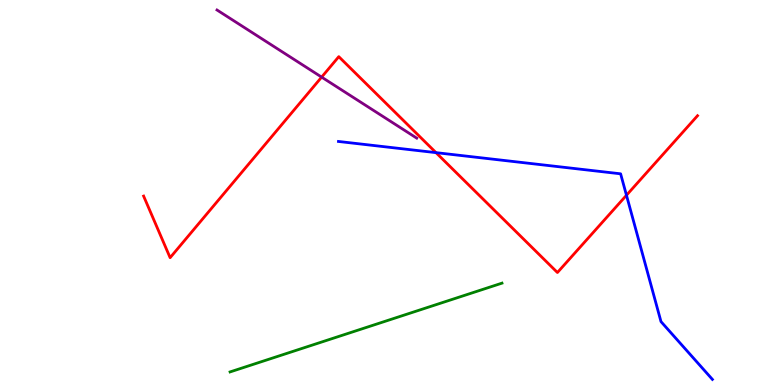[{'lines': ['blue', 'red'], 'intersections': [{'x': 5.63, 'y': 6.04}, {'x': 8.08, 'y': 4.93}]}, {'lines': ['green', 'red'], 'intersections': []}, {'lines': ['purple', 'red'], 'intersections': [{'x': 4.15, 'y': 8.0}]}, {'lines': ['blue', 'green'], 'intersections': []}, {'lines': ['blue', 'purple'], 'intersections': []}, {'lines': ['green', 'purple'], 'intersections': []}]